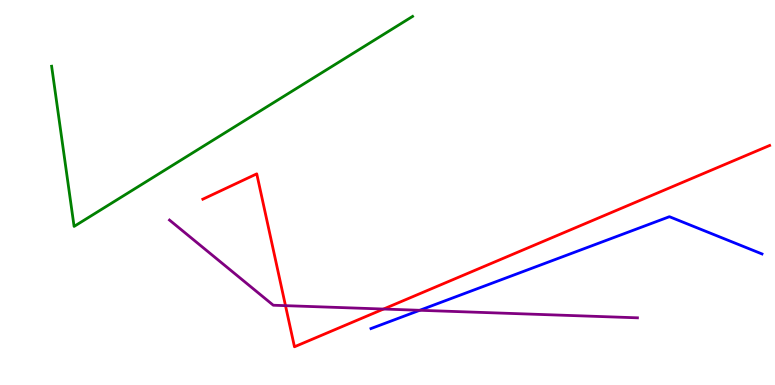[{'lines': ['blue', 'red'], 'intersections': []}, {'lines': ['green', 'red'], 'intersections': []}, {'lines': ['purple', 'red'], 'intersections': [{'x': 3.68, 'y': 2.06}, {'x': 4.95, 'y': 1.97}]}, {'lines': ['blue', 'green'], 'intersections': []}, {'lines': ['blue', 'purple'], 'intersections': [{'x': 5.42, 'y': 1.94}]}, {'lines': ['green', 'purple'], 'intersections': []}]